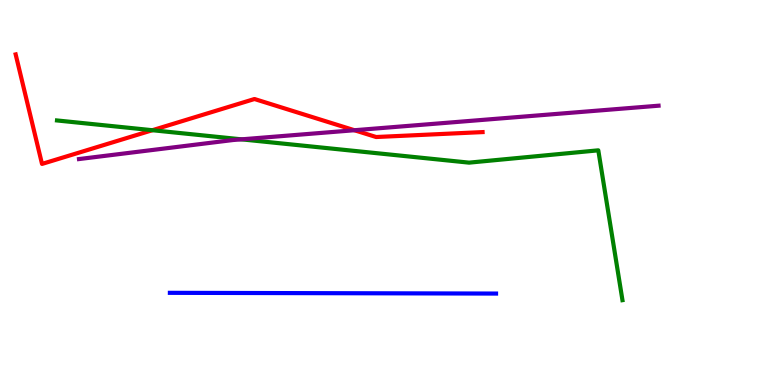[{'lines': ['blue', 'red'], 'intersections': []}, {'lines': ['green', 'red'], 'intersections': [{'x': 1.97, 'y': 6.62}]}, {'lines': ['purple', 'red'], 'intersections': [{'x': 4.57, 'y': 6.62}]}, {'lines': ['blue', 'green'], 'intersections': []}, {'lines': ['blue', 'purple'], 'intersections': []}, {'lines': ['green', 'purple'], 'intersections': [{'x': 3.12, 'y': 6.38}]}]